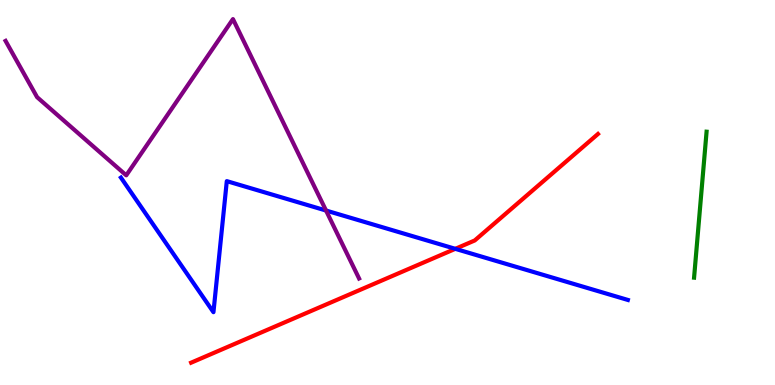[{'lines': ['blue', 'red'], 'intersections': [{'x': 5.87, 'y': 3.54}]}, {'lines': ['green', 'red'], 'intersections': []}, {'lines': ['purple', 'red'], 'intersections': []}, {'lines': ['blue', 'green'], 'intersections': []}, {'lines': ['blue', 'purple'], 'intersections': [{'x': 4.21, 'y': 4.53}]}, {'lines': ['green', 'purple'], 'intersections': []}]